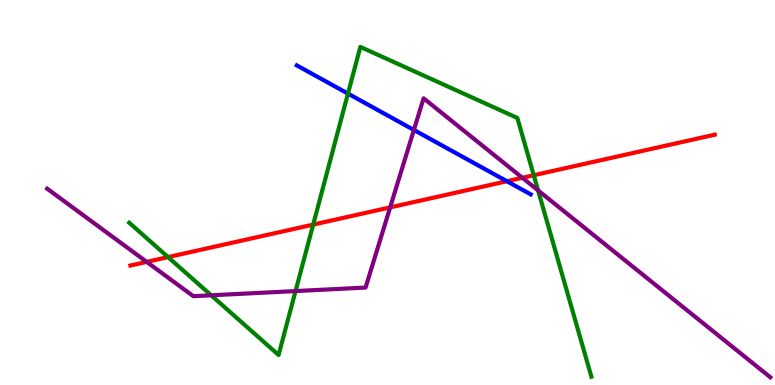[{'lines': ['blue', 'red'], 'intersections': [{'x': 6.54, 'y': 5.29}]}, {'lines': ['green', 'red'], 'intersections': [{'x': 2.17, 'y': 3.32}, {'x': 4.04, 'y': 4.17}, {'x': 6.89, 'y': 5.45}]}, {'lines': ['purple', 'red'], 'intersections': [{'x': 1.89, 'y': 3.2}, {'x': 5.03, 'y': 4.61}, {'x': 6.74, 'y': 5.38}]}, {'lines': ['blue', 'green'], 'intersections': [{'x': 4.49, 'y': 7.57}]}, {'lines': ['blue', 'purple'], 'intersections': [{'x': 5.34, 'y': 6.62}]}, {'lines': ['green', 'purple'], 'intersections': [{'x': 2.72, 'y': 2.33}, {'x': 3.81, 'y': 2.44}, {'x': 6.94, 'y': 5.05}]}]